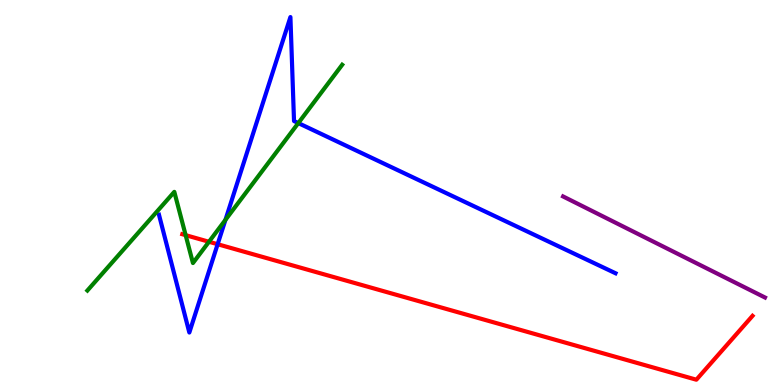[{'lines': ['blue', 'red'], 'intersections': [{'x': 2.81, 'y': 3.66}]}, {'lines': ['green', 'red'], 'intersections': [{'x': 2.4, 'y': 3.89}, {'x': 2.7, 'y': 3.72}]}, {'lines': ['purple', 'red'], 'intersections': []}, {'lines': ['blue', 'green'], 'intersections': [{'x': 2.91, 'y': 4.29}, {'x': 3.85, 'y': 6.8}]}, {'lines': ['blue', 'purple'], 'intersections': []}, {'lines': ['green', 'purple'], 'intersections': []}]